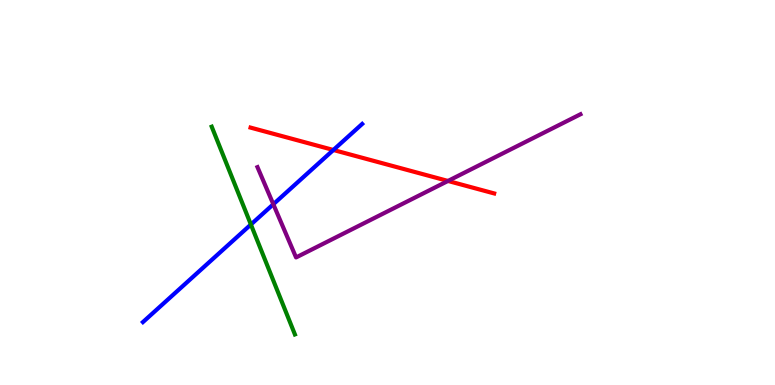[{'lines': ['blue', 'red'], 'intersections': [{'x': 4.3, 'y': 6.1}]}, {'lines': ['green', 'red'], 'intersections': []}, {'lines': ['purple', 'red'], 'intersections': [{'x': 5.78, 'y': 5.3}]}, {'lines': ['blue', 'green'], 'intersections': [{'x': 3.24, 'y': 4.17}]}, {'lines': ['blue', 'purple'], 'intersections': [{'x': 3.53, 'y': 4.69}]}, {'lines': ['green', 'purple'], 'intersections': []}]